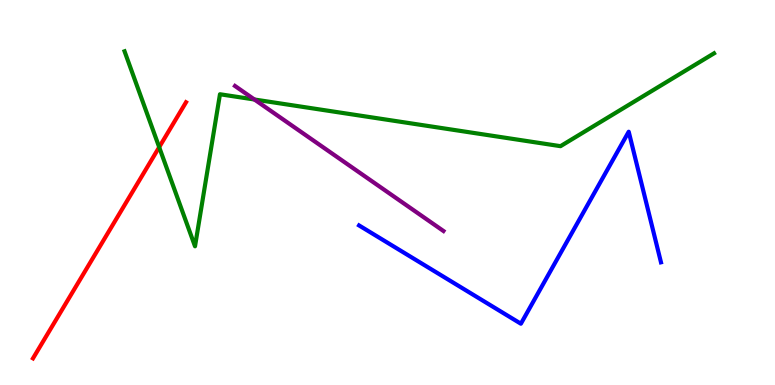[{'lines': ['blue', 'red'], 'intersections': []}, {'lines': ['green', 'red'], 'intersections': [{'x': 2.05, 'y': 6.18}]}, {'lines': ['purple', 'red'], 'intersections': []}, {'lines': ['blue', 'green'], 'intersections': []}, {'lines': ['blue', 'purple'], 'intersections': []}, {'lines': ['green', 'purple'], 'intersections': [{'x': 3.28, 'y': 7.42}]}]